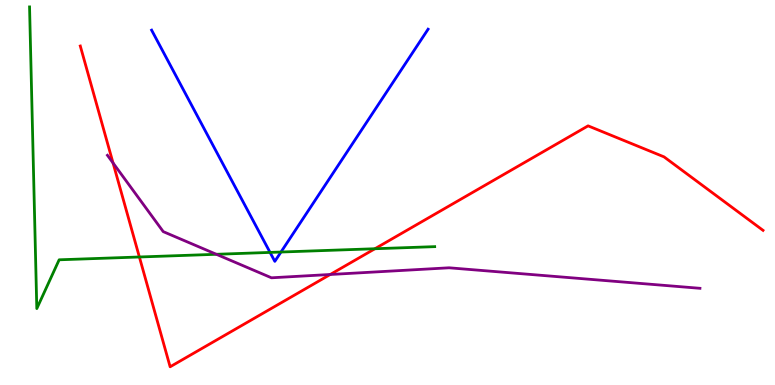[{'lines': ['blue', 'red'], 'intersections': []}, {'lines': ['green', 'red'], 'intersections': [{'x': 1.8, 'y': 3.32}, {'x': 4.84, 'y': 3.54}]}, {'lines': ['purple', 'red'], 'intersections': [{'x': 1.46, 'y': 5.77}, {'x': 4.26, 'y': 2.87}]}, {'lines': ['blue', 'green'], 'intersections': [{'x': 3.48, 'y': 3.44}, {'x': 3.63, 'y': 3.45}]}, {'lines': ['blue', 'purple'], 'intersections': []}, {'lines': ['green', 'purple'], 'intersections': [{'x': 2.79, 'y': 3.39}]}]